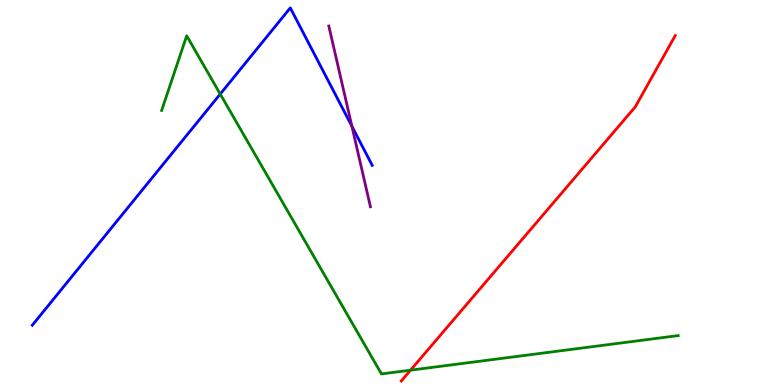[{'lines': ['blue', 'red'], 'intersections': []}, {'lines': ['green', 'red'], 'intersections': [{'x': 5.3, 'y': 0.385}]}, {'lines': ['purple', 'red'], 'intersections': []}, {'lines': ['blue', 'green'], 'intersections': [{'x': 2.84, 'y': 7.56}]}, {'lines': ['blue', 'purple'], 'intersections': [{'x': 4.54, 'y': 6.72}]}, {'lines': ['green', 'purple'], 'intersections': []}]